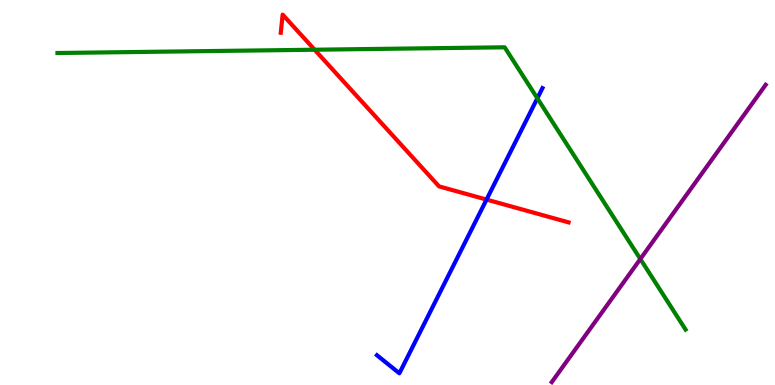[{'lines': ['blue', 'red'], 'intersections': [{'x': 6.28, 'y': 4.82}]}, {'lines': ['green', 'red'], 'intersections': [{'x': 4.06, 'y': 8.71}]}, {'lines': ['purple', 'red'], 'intersections': []}, {'lines': ['blue', 'green'], 'intersections': [{'x': 6.93, 'y': 7.45}]}, {'lines': ['blue', 'purple'], 'intersections': []}, {'lines': ['green', 'purple'], 'intersections': [{'x': 8.26, 'y': 3.27}]}]